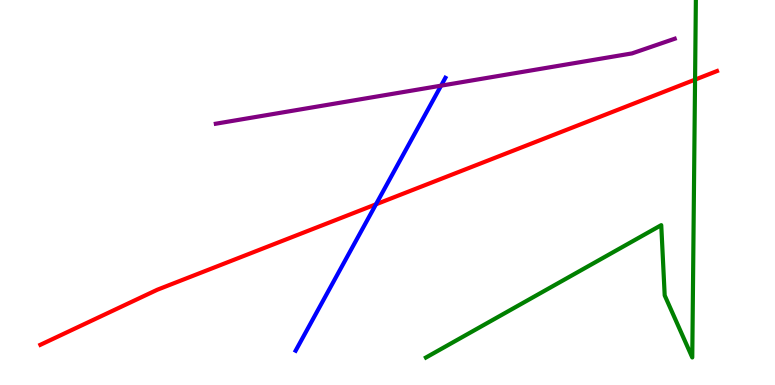[{'lines': ['blue', 'red'], 'intersections': [{'x': 4.85, 'y': 4.69}]}, {'lines': ['green', 'red'], 'intersections': [{'x': 8.97, 'y': 7.93}]}, {'lines': ['purple', 'red'], 'intersections': []}, {'lines': ['blue', 'green'], 'intersections': []}, {'lines': ['blue', 'purple'], 'intersections': [{'x': 5.69, 'y': 7.78}]}, {'lines': ['green', 'purple'], 'intersections': []}]